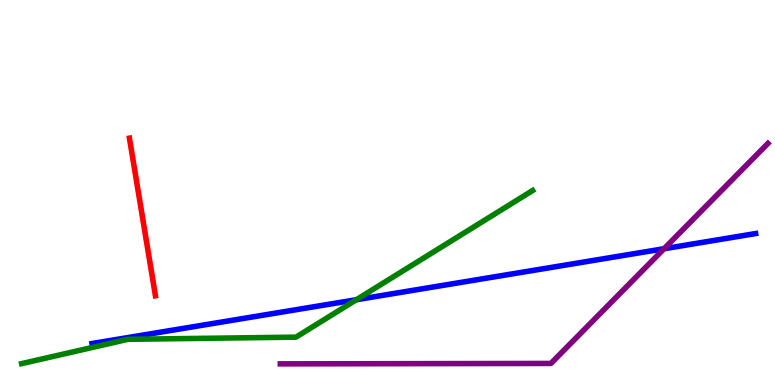[{'lines': ['blue', 'red'], 'intersections': []}, {'lines': ['green', 'red'], 'intersections': []}, {'lines': ['purple', 'red'], 'intersections': []}, {'lines': ['blue', 'green'], 'intersections': [{'x': 4.6, 'y': 2.22}]}, {'lines': ['blue', 'purple'], 'intersections': [{'x': 8.57, 'y': 3.54}]}, {'lines': ['green', 'purple'], 'intersections': []}]